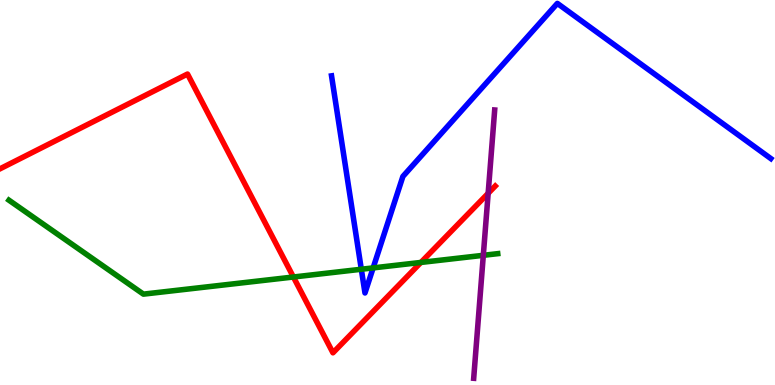[{'lines': ['blue', 'red'], 'intersections': []}, {'lines': ['green', 'red'], 'intersections': [{'x': 3.79, 'y': 2.81}, {'x': 5.43, 'y': 3.18}]}, {'lines': ['purple', 'red'], 'intersections': [{'x': 6.3, 'y': 4.98}]}, {'lines': ['blue', 'green'], 'intersections': [{'x': 4.66, 'y': 3.01}, {'x': 4.81, 'y': 3.04}]}, {'lines': ['blue', 'purple'], 'intersections': []}, {'lines': ['green', 'purple'], 'intersections': [{'x': 6.24, 'y': 3.37}]}]